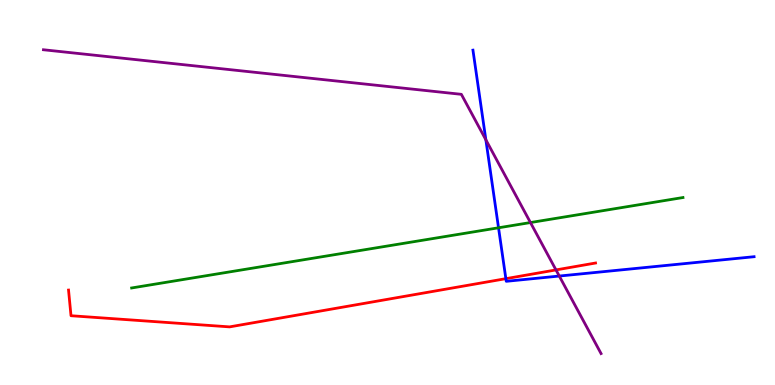[{'lines': ['blue', 'red'], 'intersections': [{'x': 6.53, 'y': 2.76}]}, {'lines': ['green', 'red'], 'intersections': []}, {'lines': ['purple', 'red'], 'intersections': [{'x': 7.17, 'y': 2.99}]}, {'lines': ['blue', 'green'], 'intersections': [{'x': 6.43, 'y': 4.08}]}, {'lines': ['blue', 'purple'], 'intersections': [{'x': 6.27, 'y': 6.37}, {'x': 7.22, 'y': 2.83}]}, {'lines': ['green', 'purple'], 'intersections': [{'x': 6.84, 'y': 4.22}]}]